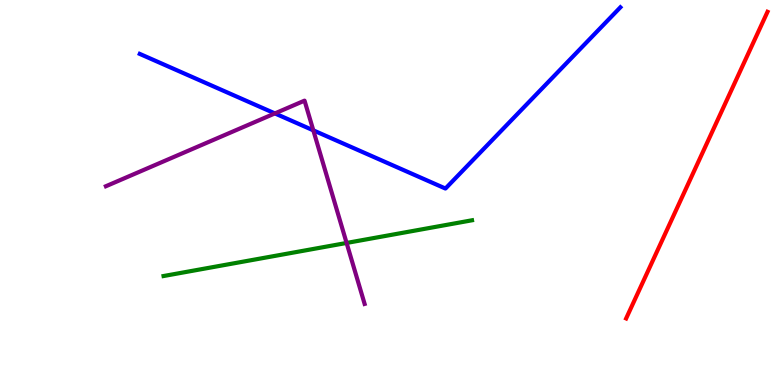[{'lines': ['blue', 'red'], 'intersections': []}, {'lines': ['green', 'red'], 'intersections': []}, {'lines': ['purple', 'red'], 'intersections': []}, {'lines': ['blue', 'green'], 'intersections': []}, {'lines': ['blue', 'purple'], 'intersections': [{'x': 3.55, 'y': 7.05}, {'x': 4.04, 'y': 6.61}]}, {'lines': ['green', 'purple'], 'intersections': [{'x': 4.47, 'y': 3.69}]}]